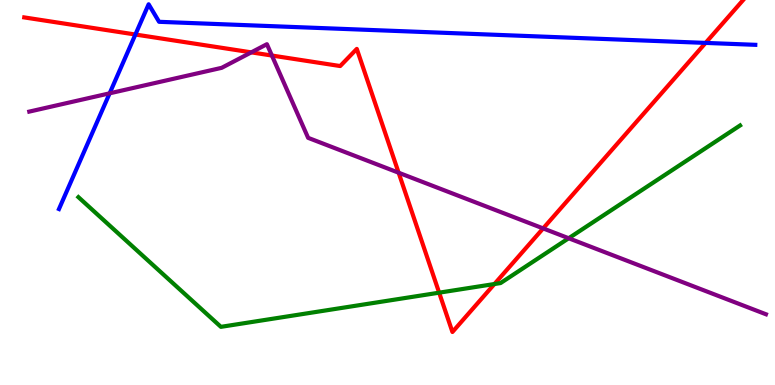[{'lines': ['blue', 'red'], 'intersections': [{'x': 1.75, 'y': 9.1}, {'x': 9.1, 'y': 8.89}]}, {'lines': ['green', 'red'], 'intersections': [{'x': 5.67, 'y': 2.4}, {'x': 6.38, 'y': 2.62}]}, {'lines': ['purple', 'red'], 'intersections': [{'x': 3.24, 'y': 8.64}, {'x': 3.51, 'y': 8.56}, {'x': 5.14, 'y': 5.51}, {'x': 7.01, 'y': 4.07}]}, {'lines': ['blue', 'green'], 'intersections': []}, {'lines': ['blue', 'purple'], 'intersections': [{'x': 1.41, 'y': 7.58}]}, {'lines': ['green', 'purple'], 'intersections': [{'x': 7.34, 'y': 3.81}]}]